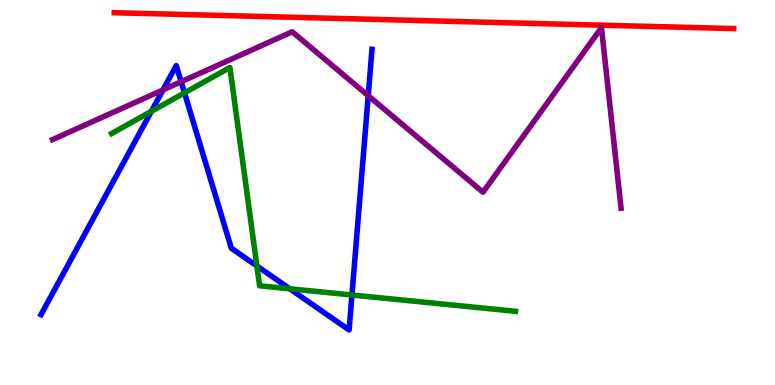[{'lines': ['blue', 'red'], 'intersections': []}, {'lines': ['green', 'red'], 'intersections': []}, {'lines': ['purple', 'red'], 'intersections': []}, {'lines': ['blue', 'green'], 'intersections': [{'x': 1.95, 'y': 7.11}, {'x': 2.38, 'y': 7.59}, {'x': 3.31, 'y': 3.09}, {'x': 3.74, 'y': 2.5}, {'x': 4.54, 'y': 2.34}]}, {'lines': ['blue', 'purple'], 'intersections': [{'x': 2.1, 'y': 7.66}, {'x': 2.34, 'y': 7.88}, {'x': 4.75, 'y': 7.51}]}, {'lines': ['green', 'purple'], 'intersections': []}]